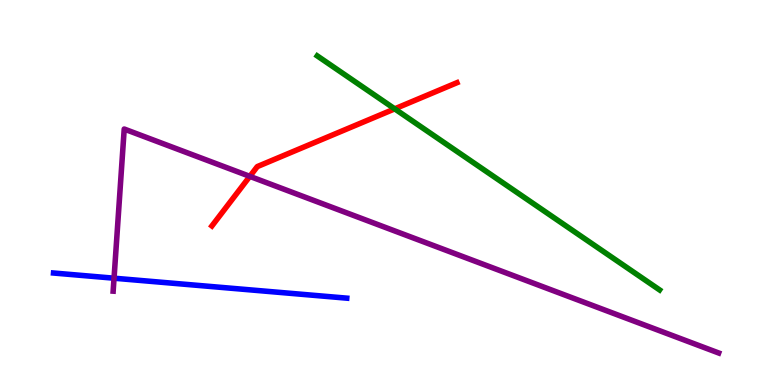[{'lines': ['blue', 'red'], 'intersections': []}, {'lines': ['green', 'red'], 'intersections': [{'x': 5.09, 'y': 7.17}]}, {'lines': ['purple', 'red'], 'intersections': [{'x': 3.22, 'y': 5.42}]}, {'lines': ['blue', 'green'], 'intersections': []}, {'lines': ['blue', 'purple'], 'intersections': [{'x': 1.47, 'y': 2.77}]}, {'lines': ['green', 'purple'], 'intersections': []}]